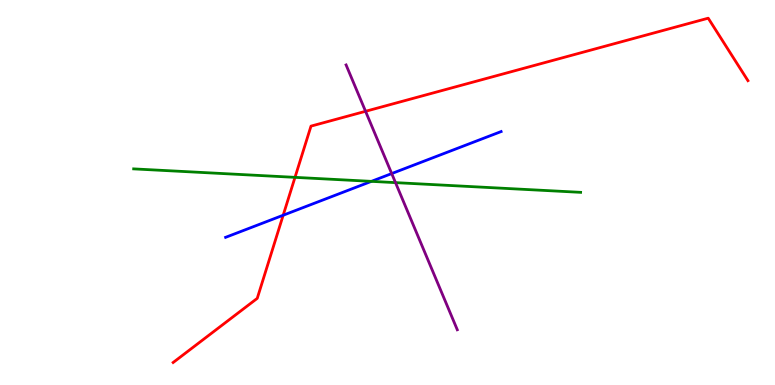[{'lines': ['blue', 'red'], 'intersections': [{'x': 3.65, 'y': 4.41}]}, {'lines': ['green', 'red'], 'intersections': [{'x': 3.81, 'y': 5.39}]}, {'lines': ['purple', 'red'], 'intersections': [{'x': 4.72, 'y': 7.11}]}, {'lines': ['blue', 'green'], 'intersections': [{'x': 4.79, 'y': 5.29}]}, {'lines': ['blue', 'purple'], 'intersections': [{'x': 5.05, 'y': 5.49}]}, {'lines': ['green', 'purple'], 'intersections': [{'x': 5.1, 'y': 5.26}]}]